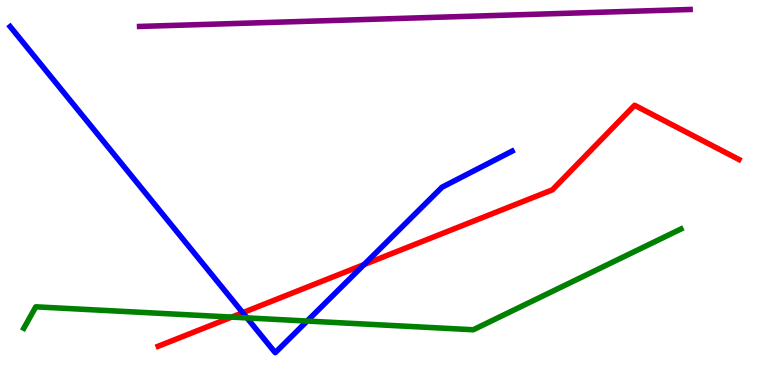[{'lines': ['blue', 'red'], 'intersections': [{'x': 3.13, 'y': 1.88}, {'x': 4.7, 'y': 3.13}]}, {'lines': ['green', 'red'], 'intersections': [{'x': 2.99, 'y': 1.76}]}, {'lines': ['purple', 'red'], 'intersections': []}, {'lines': ['blue', 'green'], 'intersections': [{'x': 3.19, 'y': 1.74}, {'x': 3.96, 'y': 1.66}]}, {'lines': ['blue', 'purple'], 'intersections': []}, {'lines': ['green', 'purple'], 'intersections': []}]